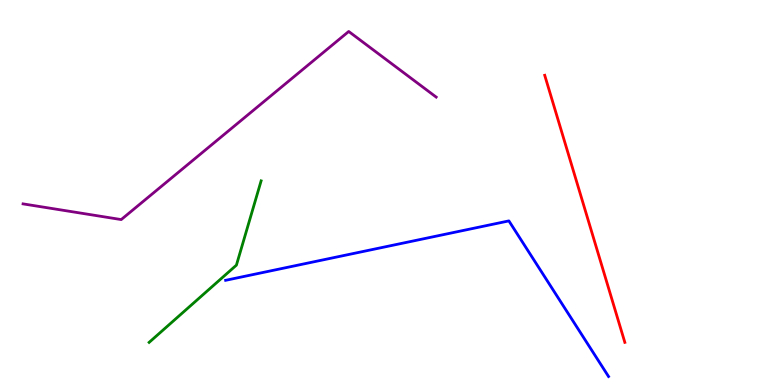[{'lines': ['blue', 'red'], 'intersections': []}, {'lines': ['green', 'red'], 'intersections': []}, {'lines': ['purple', 'red'], 'intersections': []}, {'lines': ['blue', 'green'], 'intersections': []}, {'lines': ['blue', 'purple'], 'intersections': []}, {'lines': ['green', 'purple'], 'intersections': []}]